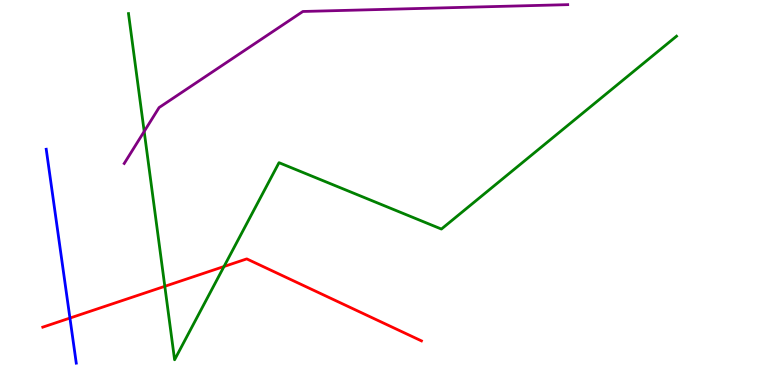[{'lines': ['blue', 'red'], 'intersections': [{'x': 0.902, 'y': 1.74}]}, {'lines': ['green', 'red'], 'intersections': [{'x': 2.13, 'y': 2.56}, {'x': 2.89, 'y': 3.08}]}, {'lines': ['purple', 'red'], 'intersections': []}, {'lines': ['blue', 'green'], 'intersections': []}, {'lines': ['blue', 'purple'], 'intersections': []}, {'lines': ['green', 'purple'], 'intersections': [{'x': 1.86, 'y': 6.59}]}]